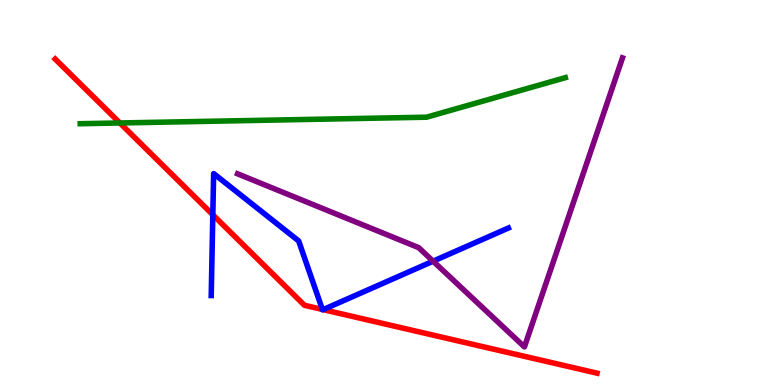[{'lines': ['blue', 'red'], 'intersections': [{'x': 2.75, 'y': 4.42}, {'x': 4.16, 'y': 1.96}, {'x': 4.17, 'y': 1.96}]}, {'lines': ['green', 'red'], 'intersections': [{'x': 1.55, 'y': 6.81}]}, {'lines': ['purple', 'red'], 'intersections': []}, {'lines': ['blue', 'green'], 'intersections': []}, {'lines': ['blue', 'purple'], 'intersections': [{'x': 5.59, 'y': 3.22}]}, {'lines': ['green', 'purple'], 'intersections': []}]